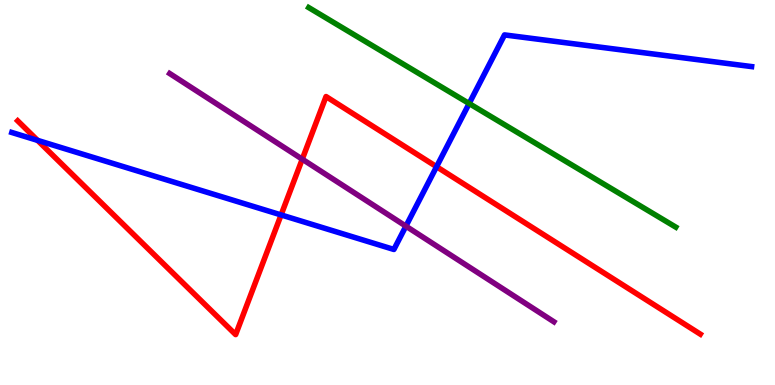[{'lines': ['blue', 'red'], 'intersections': [{'x': 0.485, 'y': 6.35}, {'x': 3.63, 'y': 4.42}, {'x': 5.63, 'y': 5.67}]}, {'lines': ['green', 'red'], 'intersections': []}, {'lines': ['purple', 'red'], 'intersections': [{'x': 3.9, 'y': 5.87}]}, {'lines': ['blue', 'green'], 'intersections': [{'x': 6.05, 'y': 7.31}]}, {'lines': ['blue', 'purple'], 'intersections': [{'x': 5.24, 'y': 4.13}]}, {'lines': ['green', 'purple'], 'intersections': []}]